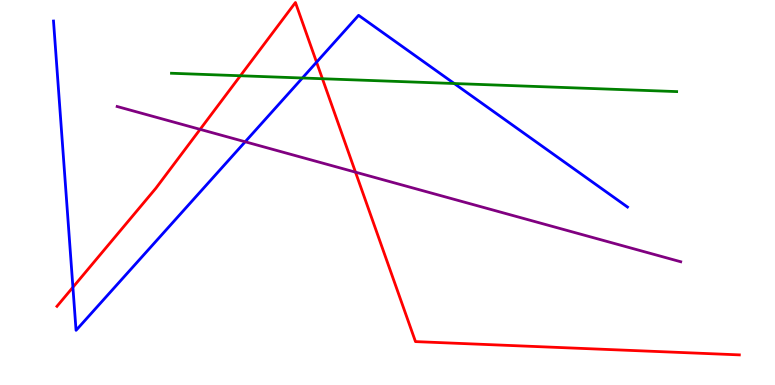[{'lines': ['blue', 'red'], 'intersections': [{'x': 0.941, 'y': 2.54}, {'x': 4.08, 'y': 8.38}]}, {'lines': ['green', 'red'], 'intersections': [{'x': 3.1, 'y': 8.03}, {'x': 4.16, 'y': 7.95}]}, {'lines': ['purple', 'red'], 'intersections': [{'x': 2.58, 'y': 6.64}, {'x': 4.59, 'y': 5.53}]}, {'lines': ['blue', 'green'], 'intersections': [{'x': 3.9, 'y': 7.97}, {'x': 5.86, 'y': 7.83}]}, {'lines': ['blue', 'purple'], 'intersections': [{'x': 3.16, 'y': 6.32}]}, {'lines': ['green', 'purple'], 'intersections': []}]